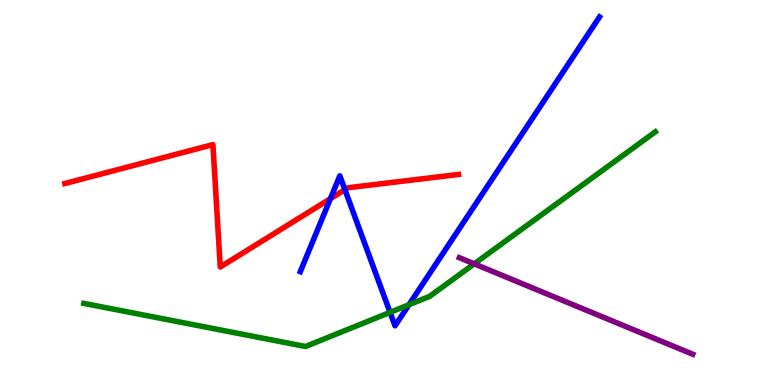[{'lines': ['blue', 'red'], 'intersections': [{'x': 4.26, 'y': 4.84}, {'x': 4.45, 'y': 5.07}]}, {'lines': ['green', 'red'], 'intersections': []}, {'lines': ['purple', 'red'], 'intersections': []}, {'lines': ['blue', 'green'], 'intersections': [{'x': 5.03, 'y': 1.89}, {'x': 5.28, 'y': 2.09}]}, {'lines': ['blue', 'purple'], 'intersections': []}, {'lines': ['green', 'purple'], 'intersections': [{'x': 6.12, 'y': 3.15}]}]